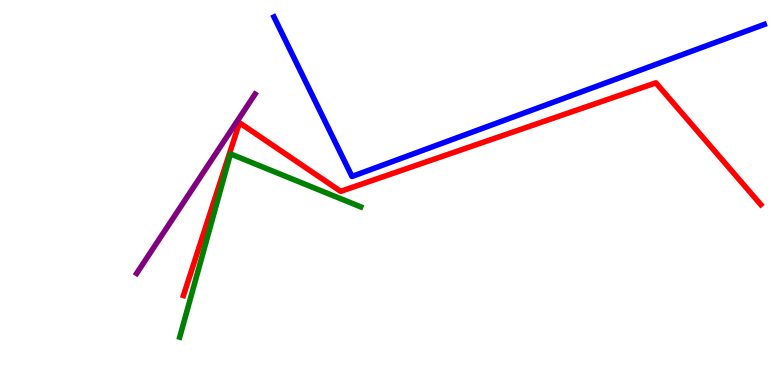[{'lines': ['blue', 'red'], 'intersections': []}, {'lines': ['green', 'red'], 'intersections': []}, {'lines': ['purple', 'red'], 'intersections': []}, {'lines': ['blue', 'green'], 'intersections': []}, {'lines': ['blue', 'purple'], 'intersections': []}, {'lines': ['green', 'purple'], 'intersections': []}]